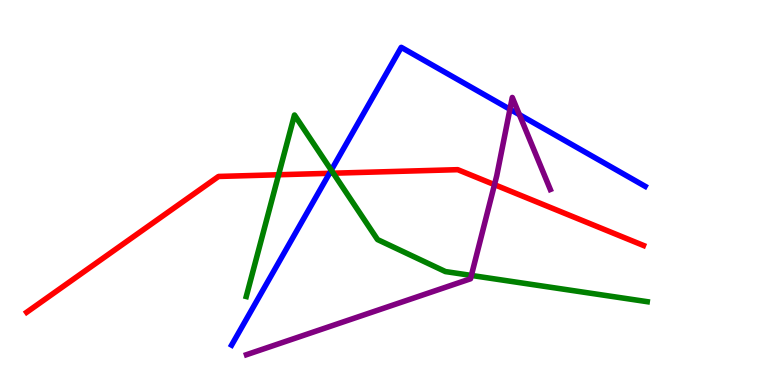[{'lines': ['blue', 'red'], 'intersections': [{'x': 4.25, 'y': 5.5}]}, {'lines': ['green', 'red'], 'intersections': [{'x': 3.59, 'y': 5.46}, {'x': 4.3, 'y': 5.5}]}, {'lines': ['purple', 'red'], 'intersections': [{'x': 6.38, 'y': 5.2}]}, {'lines': ['blue', 'green'], 'intersections': [{'x': 4.27, 'y': 5.58}]}, {'lines': ['blue', 'purple'], 'intersections': [{'x': 6.58, 'y': 7.16}, {'x': 6.7, 'y': 7.02}]}, {'lines': ['green', 'purple'], 'intersections': [{'x': 6.08, 'y': 2.85}]}]